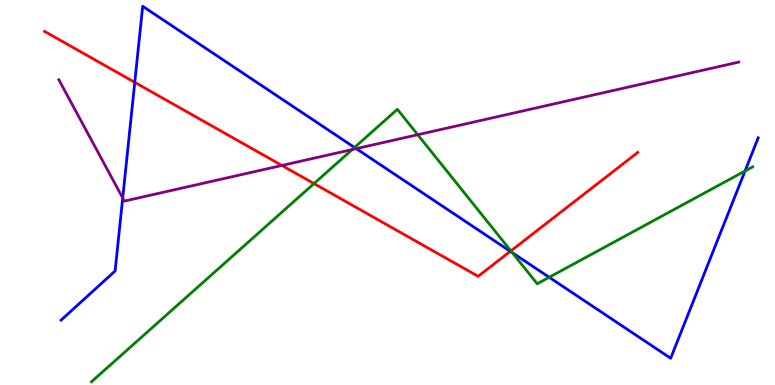[{'lines': ['blue', 'red'], 'intersections': [{'x': 1.74, 'y': 7.86}, {'x': 6.58, 'y': 3.47}]}, {'lines': ['green', 'red'], 'intersections': [{'x': 4.05, 'y': 5.23}, {'x': 6.59, 'y': 3.48}]}, {'lines': ['purple', 'red'], 'intersections': [{'x': 3.64, 'y': 5.7}]}, {'lines': ['blue', 'green'], 'intersections': [{'x': 4.57, 'y': 6.17}, {'x': 6.61, 'y': 3.44}, {'x': 7.09, 'y': 2.8}, {'x': 9.61, 'y': 5.56}]}, {'lines': ['blue', 'purple'], 'intersections': [{'x': 1.58, 'y': 4.86}, {'x': 4.6, 'y': 6.14}]}, {'lines': ['green', 'purple'], 'intersections': [{'x': 4.54, 'y': 6.12}, {'x': 5.39, 'y': 6.5}]}]